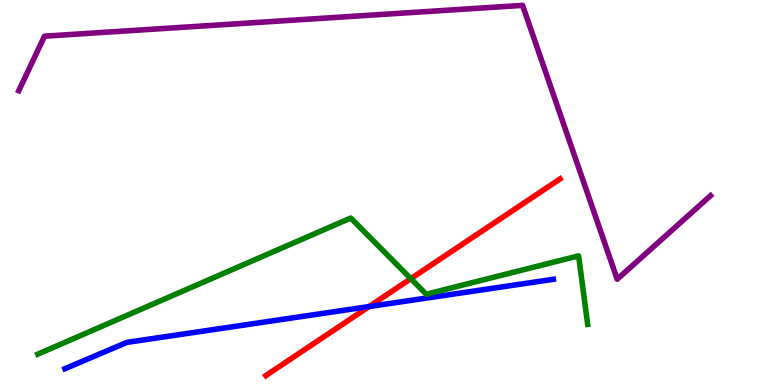[{'lines': ['blue', 'red'], 'intersections': [{'x': 4.76, 'y': 2.04}]}, {'lines': ['green', 'red'], 'intersections': [{'x': 5.3, 'y': 2.76}]}, {'lines': ['purple', 'red'], 'intersections': []}, {'lines': ['blue', 'green'], 'intersections': []}, {'lines': ['blue', 'purple'], 'intersections': []}, {'lines': ['green', 'purple'], 'intersections': []}]